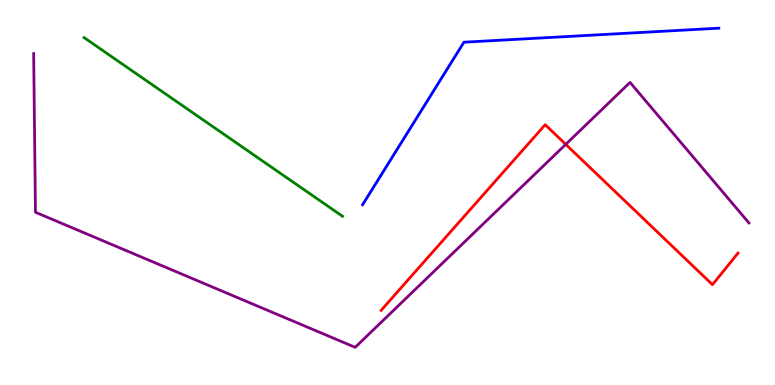[{'lines': ['blue', 'red'], 'intersections': []}, {'lines': ['green', 'red'], 'intersections': []}, {'lines': ['purple', 'red'], 'intersections': [{'x': 7.3, 'y': 6.25}]}, {'lines': ['blue', 'green'], 'intersections': []}, {'lines': ['blue', 'purple'], 'intersections': []}, {'lines': ['green', 'purple'], 'intersections': []}]